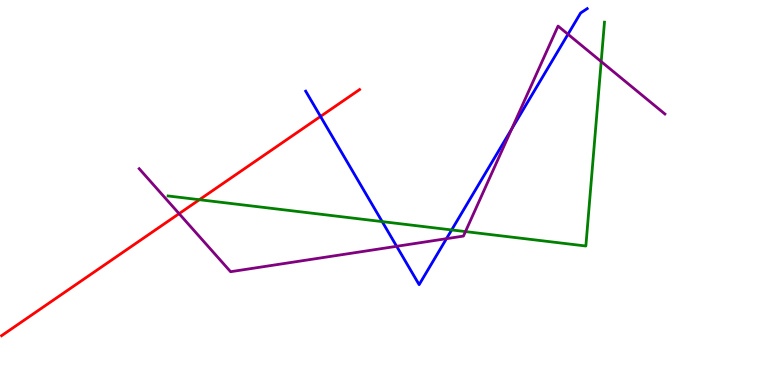[{'lines': ['blue', 'red'], 'intersections': [{'x': 4.14, 'y': 6.98}]}, {'lines': ['green', 'red'], 'intersections': [{'x': 2.57, 'y': 4.81}]}, {'lines': ['purple', 'red'], 'intersections': [{'x': 2.31, 'y': 4.45}]}, {'lines': ['blue', 'green'], 'intersections': [{'x': 4.93, 'y': 4.24}, {'x': 5.83, 'y': 4.03}]}, {'lines': ['blue', 'purple'], 'intersections': [{'x': 5.12, 'y': 3.6}, {'x': 5.76, 'y': 3.8}, {'x': 6.6, 'y': 6.65}, {'x': 7.33, 'y': 9.11}]}, {'lines': ['green', 'purple'], 'intersections': [{'x': 6.01, 'y': 3.98}, {'x': 7.76, 'y': 8.4}]}]